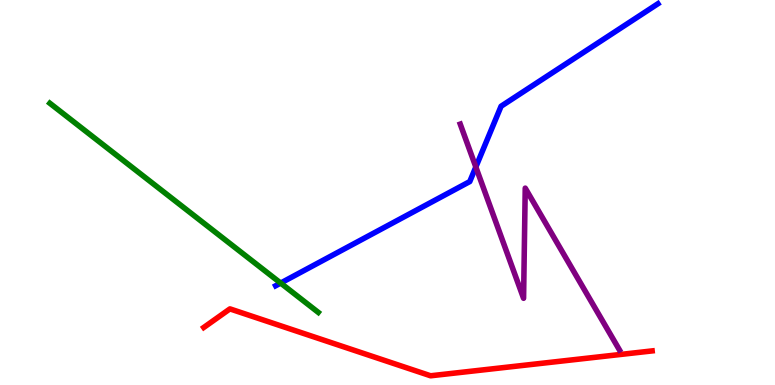[{'lines': ['blue', 'red'], 'intersections': []}, {'lines': ['green', 'red'], 'intersections': []}, {'lines': ['purple', 'red'], 'intersections': []}, {'lines': ['blue', 'green'], 'intersections': [{'x': 3.62, 'y': 2.65}]}, {'lines': ['blue', 'purple'], 'intersections': [{'x': 6.14, 'y': 5.66}]}, {'lines': ['green', 'purple'], 'intersections': []}]